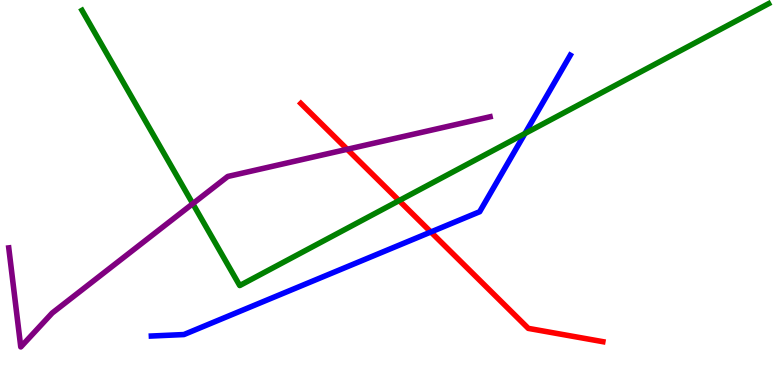[{'lines': ['blue', 'red'], 'intersections': [{'x': 5.56, 'y': 3.97}]}, {'lines': ['green', 'red'], 'intersections': [{'x': 5.15, 'y': 4.79}]}, {'lines': ['purple', 'red'], 'intersections': [{'x': 4.48, 'y': 6.12}]}, {'lines': ['blue', 'green'], 'intersections': [{'x': 6.77, 'y': 6.53}]}, {'lines': ['blue', 'purple'], 'intersections': []}, {'lines': ['green', 'purple'], 'intersections': [{'x': 2.49, 'y': 4.71}]}]